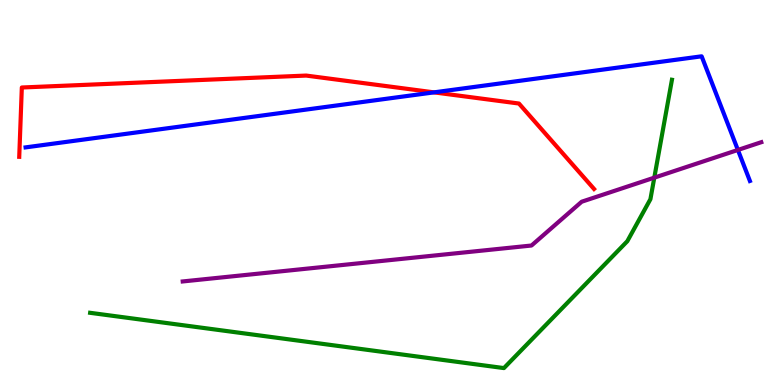[{'lines': ['blue', 'red'], 'intersections': [{'x': 5.6, 'y': 7.6}]}, {'lines': ['green', 'red'], 'intersections': []}, {'lines': ['purple', 'red'], 'intersections': []}, {'lines': ['blue', 'green'], 'intersections': []}, {'lines': ['blue', 'purple'], 'intersections': [{'x': 9.52, 'y': 6.11}]}, {'lines': ['green', 'purple'], 'intersections': [{'x': 8.44, 'y': 5.39}]}]